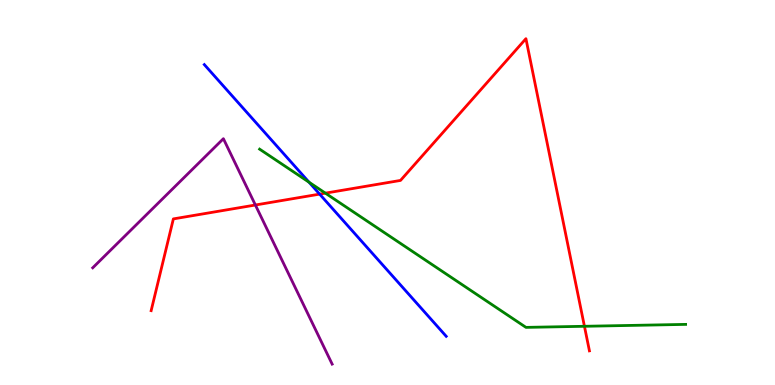[{'lines': ['blue', 'red'], 'intersections': [{'x': 4.12, 'y': 4.96}]}, {'lines': ['green', 'red'], 'intersections': [{'x': 4.2, 'y': 4.98}, {'x': 7.54, 'y': 1.53}]}, {'lines': ['purple', 'red'], 'intersections': [{'x': 3.3, 'y': 4.68}]}, {'lines': ['blue', 'green'], 'intersections': [{'x': 3.99, 'y': 5.27}]}, {'lines': ['blue', 'purple'], 'intersections': []}, {'lines': ['green', 'purple'], 'intersections': []}]